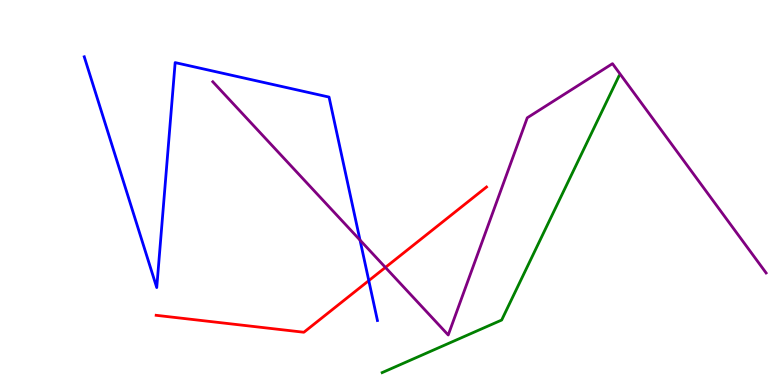[{'lines': ['blue', 'red'], 'intersections': [{'x': 4.76, 'y': 2.71}]}, {'lines': ['green', 'red'], 'intersections': []}, {'lines': ['purple', 'red'], 'intersections': [{'x': 4.97, 'y': 3.05}]}, {'lines': ['blue', 'green'], 'intersections': []}, {'lines': ['blue', 'purple'], 'intersections': [{'x': 4.65, 'y': 3.76}]}, {'lines': ['green', 'purple'], 'intersections': []}]